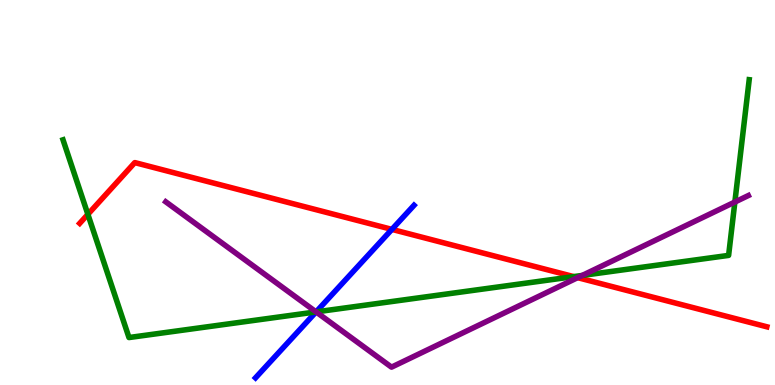[{'lines': ['blue', 'red'], 'intersections': [{'x': 5.06, 'y': 4.04}]}, {'lines': ['green', 'red'], 'intersections': [{'x': 1.13, 'y': 4.43}, {'x': 7.4, 'y': 2.82}]}, {'lines': ['purple', 'red'], 'intersections': [{'x': 7.45, 'y': 2.79}]}, {'lines': ['blue', 'green'], 'intersections': [{'x': 4.08, 'y': 1.9}]}, {'lines': ['blue', 'purple'], 'intersections': [{'x': 4.08, 'y': 1.9}]}, {'lines': ['green', 'purple'], 'intersections': [{'x': 4.08, 'y': 1.9}, {'x': 7.51, 'y': 2.85}, {'x': 9.48, 'y': 4.75}]}]